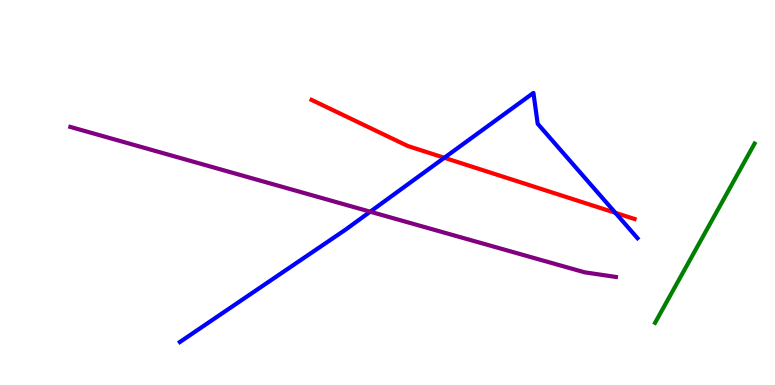[{'lines': ['blue', 'red'], 'intersections': [{'x': 5.73, 'y': 5.9}, {'x': 7.94, 'y': 4.47}]}, {'lines': ['green', 'red'], 'intersections': []}, {'lines': ['purple', 'red'], 'intersections': []}, {'lines': ['blue', 'green'], 'intersections': []}, {'lines': ['blue', 'purple'], 'intersections': [{'x': 4.78, 'y': 4.5}]}, {'lines': ['green', 'purple'], 'intersections': []}]